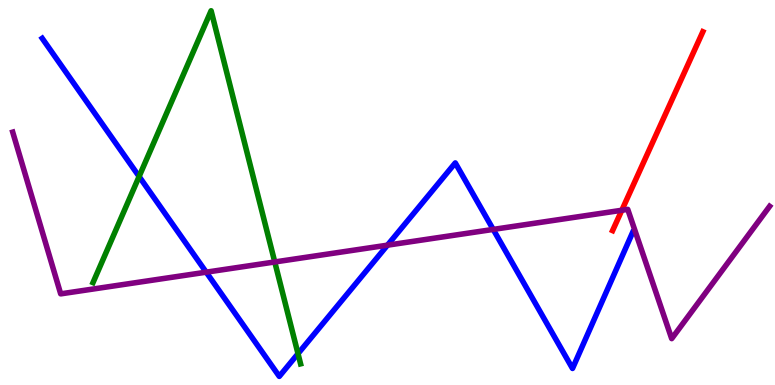[{'lines': ['blue', 'red'], 'intersections': []}, {'lines': ['green', 'red'], 'intersections': []}, {'lines': ['purple', 'red'], 'intersections': [{'x': 8.02, 'y': 4.54}]}, {'lines': ['blue', 'green'], 'intersections': [{'x': 1.79, 'y': 5.42}, {'x': 3.85, 'y': 0.813}]}, {'lines': ['blue', 'purple'], 'intersections': [{'x': 2.66, 'y': 2.93}, {'x': 5.0, 'y': 3.63}, {'x': 6.36, 'y': 4.04}]}, {'lines': ['green', 'purple'], 'intersections': [{'x': 3.55, 'y': 3.2}]}]